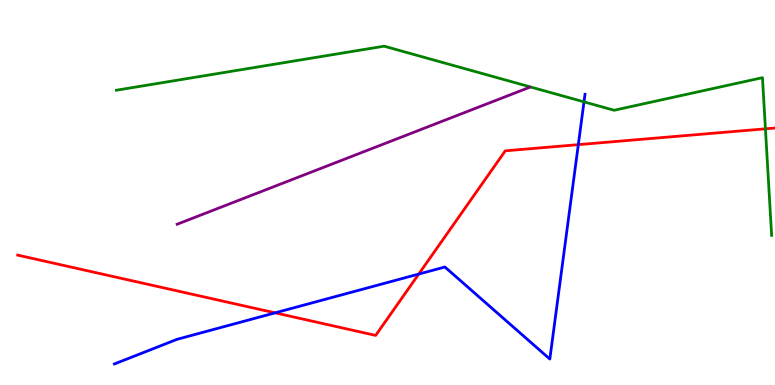[{'lines': ['blue', 'red'], 'intersections': [{'x': 3.55, 'y': 1.87}, {'x': 5.4, 'y': 2.88}, {'x': 7.46, 'y': 6.24}]}, {'lines': ['green', 'red'], 'intersections': [{'x': 9.88, 'y': 6.65}]}, {'lines': ['purple', 'red'], 'intersections': []}, {'lines': ['blue', 'green'], 'intersections': [{'x': 7.54, 'y': 7.35}]}, {'lines': ['blue', 'purple'], 'intersections': []}, {'lines': ['green', 'purple'], 'intersections': []}]